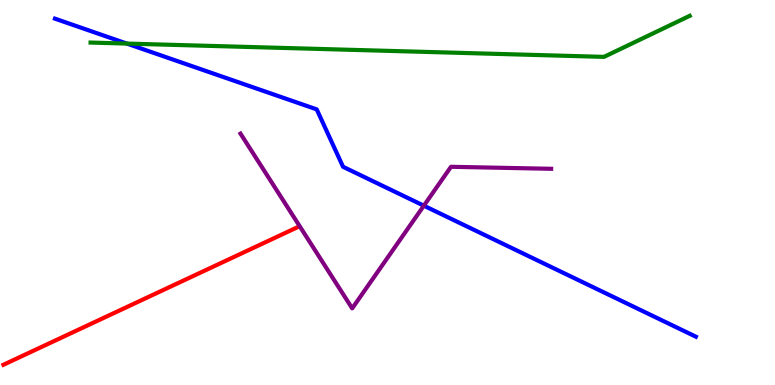[{'lines': ['blue', 'red'], 'intersections': []}, {'lines': ['green', 'red'], 'intersections': []}, {'lines': ['purple', 'red'], 'intersections': []}, {'lines': ['blue', 'green'], 'intersections': [{'x': 1.64, 'y': 8.87}]}, {'lines': ['blue', 'purple'], 'intersections': [{'x': 5.47, 'y': 4.66}]}, {'lines': ['green', 'purple'], 'intersections': []}]